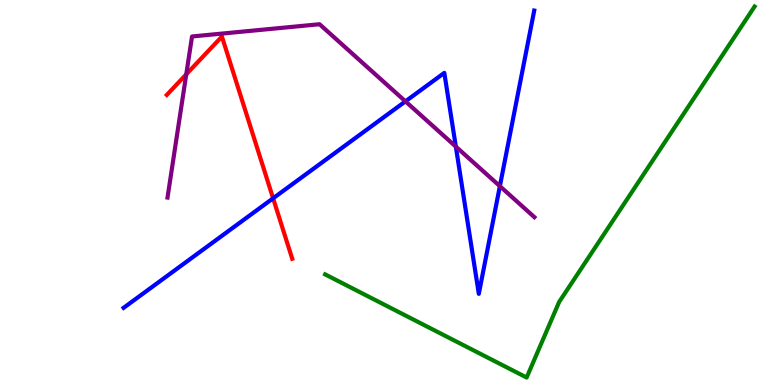[{'lines': ['blue', 'red'], 'intersections': [{'x': 3.52, 'y': 4.85}]}, {'lines': ['green', 'red'], 'intersections': []}, {'lines': ['purple', 'red'], 'intersections': [{'x': 2.4, 'y': 8.07}]}, {'lines': ['blue', 'green'], 'intersections': []}, {'lines': ['blue', 'purple'], 'intersections': [{'x': 5.23, 'y': 7.37}, {'x': 5.88, 'y': 6.19}, {'x': 6.45, 'y': 5.16}]}, {'lines': ['green', 'purple'], 'intersections': []}]